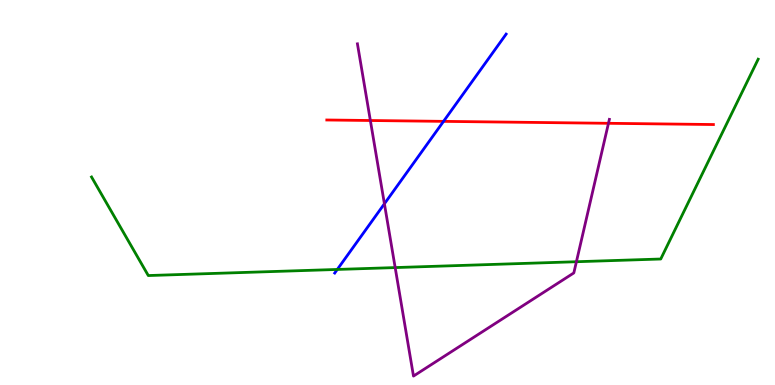[{'lines': ['blue', 'red'], 'intersections': [{'x': 5.72, 'y': 6.85}]}, {'lines': ['green', 'red'], 'intersections': []}, {'lines': ['purple', 'red'], 'intersections': [{'x': 4.78, 'y': 6.87}, {'x': 7.85, 'y': 6.8}]}, {'lines': ['blue', 'green'], 'intersections': [{'x': 4.35, 'y': 3.0}]}, {'lines': ['blue', 'purple'], 'intersections': [{'x': 4.96, 'y': 4.71}]}, {'lines': ['green', 'purple'], 'intersections': [{'x': 5.1, 'y': 3.05}, {'x': 7.44, 'y': 3.2}]}]